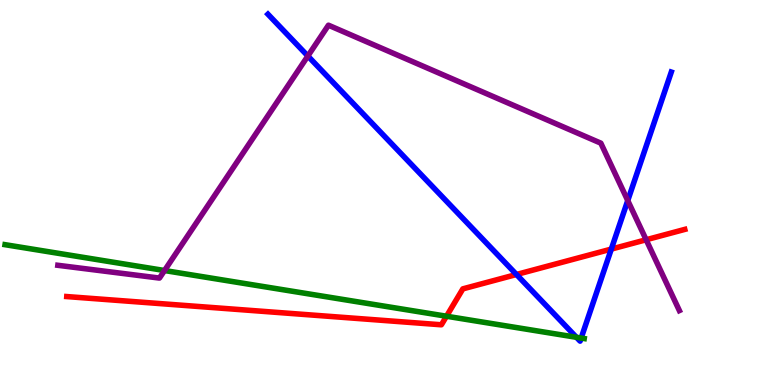[{'lines': ['blue', 'red'], 'intersections': [{'x': 6.66, 'y': 2.87}, {'x': 7.89, 'y': 3.53}]}, {'lines': ['green', 'red'], 'intersections': [{'x': 5.76, 'y': 1.79}]}, {'lines': ['purple', 'red'], 'intersections': [{'x': 8.34, 'y': 3.77}]}, {'lines': ['blue', 'green'], 'intersections': [{'x': 7.44, 'y': 1.24}, {'x': 7.5, 'y': 1.22}]}, {'lines': ['blue', 'purple'], 'intersections': [{'x': 3.97, 'y': 8.54}, {'x': 8.1, 'y': 4.79}]}, {'lines': ['green', 'purple'], 'intersections': [{'x': 2.12, 'y': 2.97}]}]